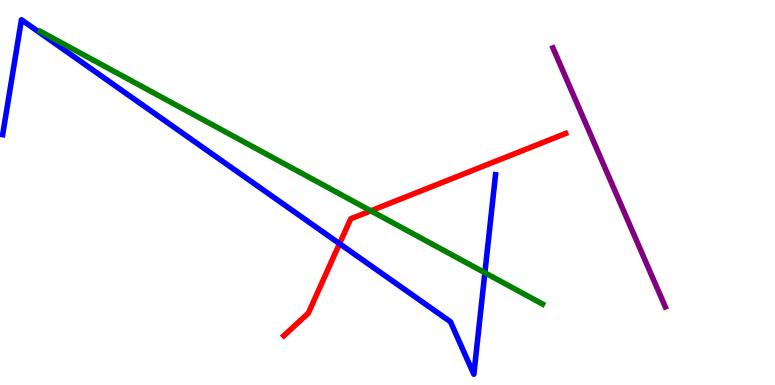[{'lines': ['blue', 'red'], 'intersections': [{'x': 4.38, 'y': 3.67}]}, {'lines': ['green', 'red'], 'intersections': [{'x': 4.79, 'y': 4.52}]}, {'lines': ['purple', 'red'], 'intersections': []}, {'lines': ['blue', 'green'], 'intersections': [{'x': 6.26, 'y': 2.92}]}, {'lines': ['blue', 'purple'], 'intersections': []}, {'lines': ['green', 'purple'], 'intersections': []}]